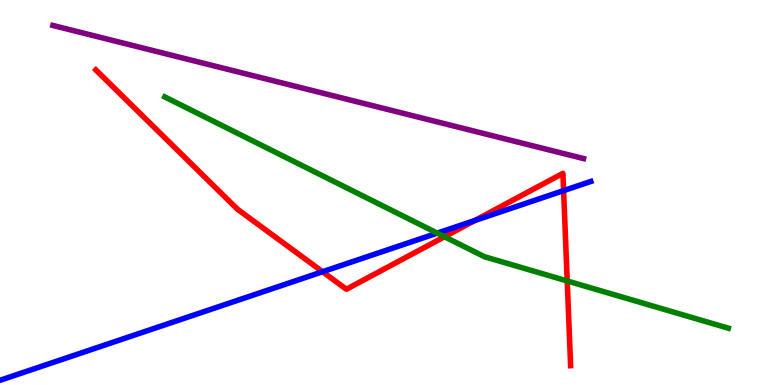[{'lines': ['blue', 'red'], 'intersections': [{'x': 4.16, 'y': 2.94}, {'x': 6.13, 'y': 4.27}, {'x': 7.27, 'y': 5.05}]}, {'lines': ['green', 'red'], 'intersections': [{'x': 5.74, 'y': 3.85}, {'x': 7.32, 'y': 2.7}]}, {'lines': ['purple', 'red'], 'intersections': []}, {'lines': ['blue', 'green'], 'intersections': [{'x': 5.64, 'y': 3.94}]}, {'lines': ['blue', 'purple'], 'intersections': []}, {'lines': ['green', 'purple'], 'intersections': []}]